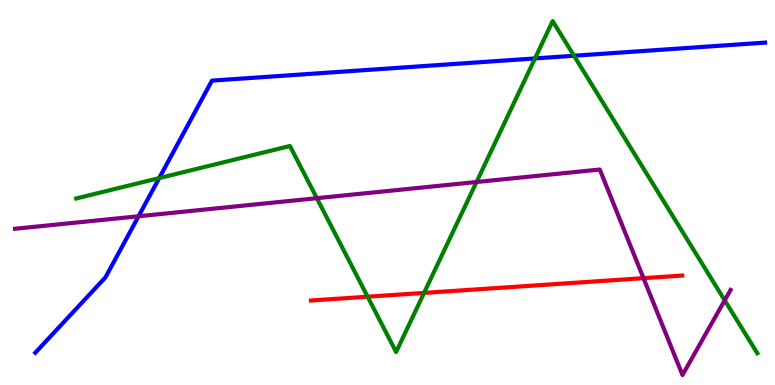[{'lines': ['blue', 'red'], 'intersections': []}, {'lines': ['green', 'red'], 'intersections': [{'x': 4.74, 'y': 2.29}, {'x': 5.47, 'y': 2.39}]}, {'lines': ['purple', 'red'], 'intersections': [{'x': 8.3, 'y': 2.77}]}, {'lines': ['blue', 'green'], 'intersections': [{'x': 2.05, 'y': 5.37}, {'x': 6.9, 'y': 8.48}, {'x': 7.41, 'y': 8.55}]}, {'lines': ['blue', 'purple'], 'intersections': [{'x': 1.79, 'y': 4.38}]}, {'lines': ['green', 'purple'], 'intersections': [{'x': 4.09, 'y': 4.85}, {'x': 6.15, 'y': 5.27}, {'x': 9.35, 'y': 2.2}]}]